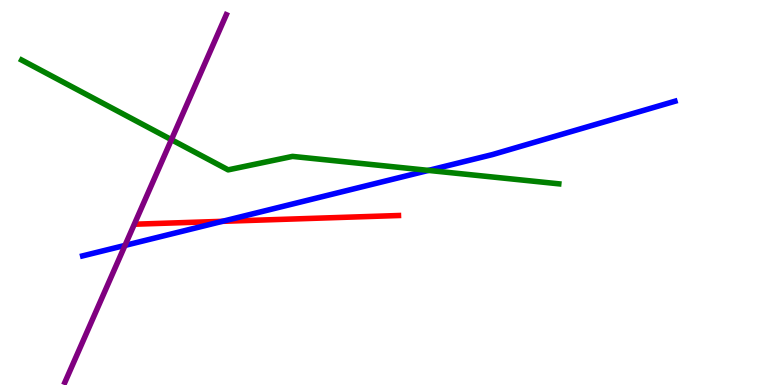[{'lines': ['blue', 'red'], 'intersections': [{'x': 2.87, 'y': 4.25}]}, {'lines': ['green', 'red'], 'intersections': []}, {'lines': ['purple', 'red'], 'intersections': []}, {'lines': ['blue', 'green'], 'intersections': [{'x': 5.53, 'y': 5.57}]}, {'lines': ['blue', 'purple'], 'intersections': [{'x': 1.61, 'y': 3.63}]}, {'lines': ['green', 'purple'], 'intersections': [{'x': 2.21, 'y': 6.37}]}]